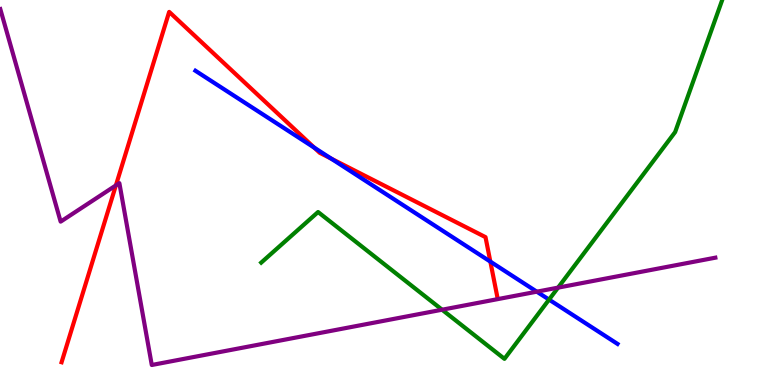[{'lines': ['blue', 'red'], 'intersections': [{'x': 4.05, 'y': 6.17}, {'x': 4.28, 'y': 5.88}, {'x': 6.33, 'y': 3.2}]}, {'lines': ['green', 'red'], 'intersections': []}, {'lines': ['purple', 'red'], 'intersections': [{'x': 1.5, 'y': 5.18}]}, {'lines': ['blue', 'green'], 'intersections': [{'x': 7.08, 'y': 2.22}]}, {'lines': ['blue', 'purple'], 'intersections': [{'x': 6.93, 'y': 2.42}]}, {'lines': ['green', 'purple'], 'intersections': [{'x': 5.7, 'y': 1.96}, {'x': 7.2, 'y': 2.53}]}]